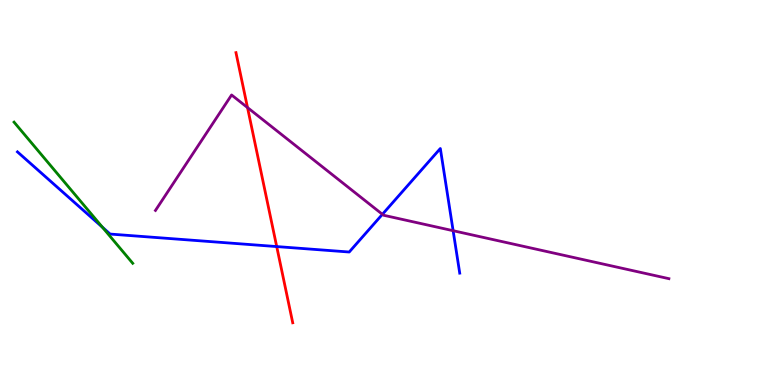[{'lines': ['blue', 'red'], 'intersections': [{'x': 3.57, 'y': 3.6}]}, {'lines': ['green', 'red'], 'intersections': []}, {'lines': ['purple', 'red'], 'intersections': [{'x': 3.19, 'y': 7.21}]}, {'lines': ['blue', 'green'], 'intersections': [{'x': 1.32, 'y': 4.1}]}, {'lines': ['blue', 'purple'], 'intersections': [{'x': 4.93, 'y': 4.43}, {'x': 5.85, 'y': 4.01}]}, {'lines': ['green', 'purple'], 'intersections': []}]